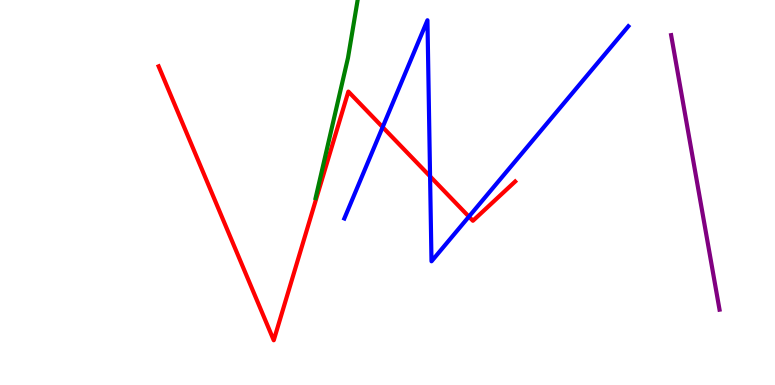[{'lines': ['blue', 'red'], 'intersections': [{'x': 4.94, 'y': 6.7}, {'x': 5.55, 'y': 5.42}, {'x': 6.05, 'y': 4.37}]}, {'lines': ['green', 'red'], 'intersections': []}, {'lines': ['purple', 'red'], 'intersections': []}, {'lines': ['blue', 'green'], 'intersections': []}, {'lines': ['blue', 'purple'], 'intersections': []}, {'lines': ['green', 'purple'], 'intersections': []}]